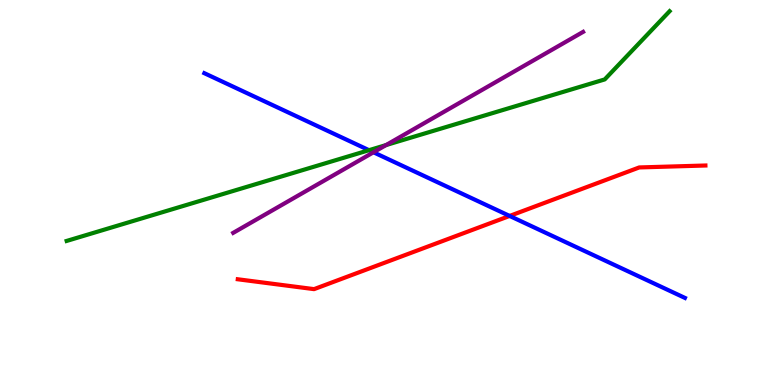[{'lines': ['blue', 'red'], 'intersections': [{'x': 6.58, 'y': 4.39}]}, {'lines': ['green', 'red'], 'intersections': []}, {'lines': ['purple', 'red'], 'intersections': []}, {'lines': ['blue', 'green'], 'intersections': [{'x': 4.76, 'y': 6.1}]}, {'lines': ['blue', 'purple'], 'intersections': [{'x': 4.82, 'y': 6.04}]}, {'lines': ['green', 'purple'], 'intersections': [{'x': 4.98, 'y': 6.23}]}]